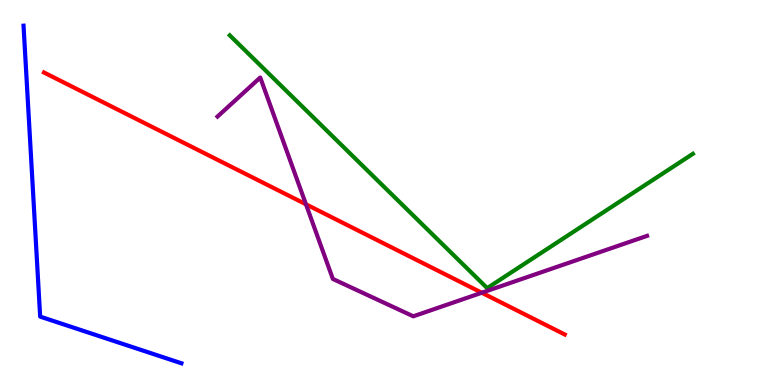[{'lines': ['blue', 'red'], 'intersections': []}, {'lines': ['green', 'red'], 'intersections': []}, {'lines': ['purple', 'red'], 'intersections': [{'x': 3.95, 'y': 4.69}, {'x': 6.22, 'y': 2.4}]}, {'lines': ['blue', 'green'], 'intersections': []}, {'lines': ['blue', 'purple'], 'intersections': []}, {'lines': ['green', 'purple'], 'intersections': []}]